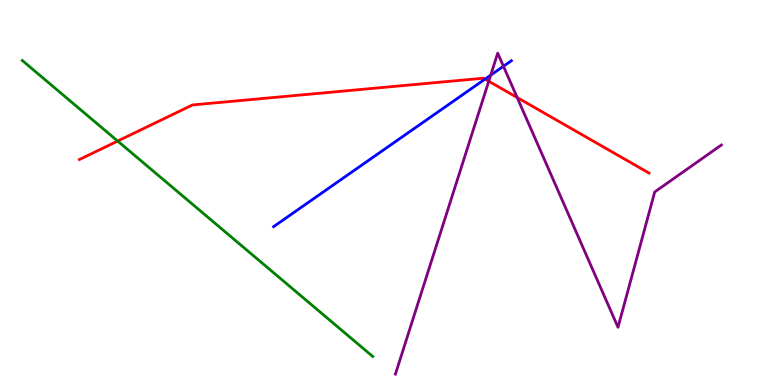[{'lines': ['blue', 'red'], 'intersections': [{'x': 6.26, 'y': 7.95}]}, {'lines': ['green', 'red'], 'intersections': [{'x': 1.52, 'y': 6.34}]}, {'lines': ['purple', 'red'], 'intersections': [{'x': 6.31, 'y': 7.89}, {'x': 6.67, 'y': 7.47}]}, {'lines': ['blue', 'green'], 'intersections': []}, {'lines': ['blue', 'purple'], 'intersections': [{'x': 6.33, 'y': 8.05}, {'x': 6.5, 'y': 8.28}]}, {'lines': ['green', 'purple'], 'intersections': []}]